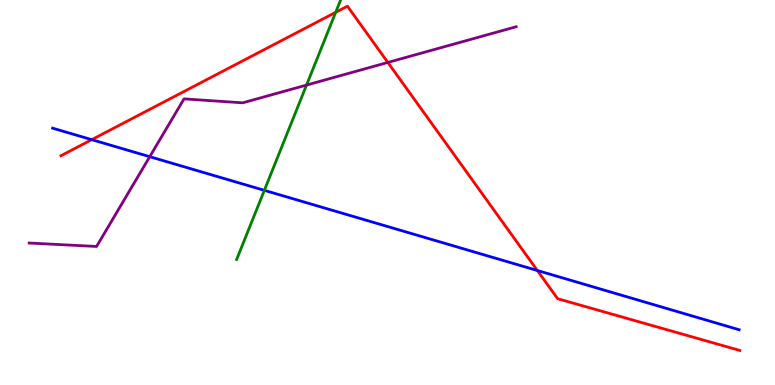[{'lines': ['blue', 'red'], 'intersections': [{'x': 1.18, 'y': 6.37}, {'x': 6.93, 'y': 2.97}]}, {'lines': ['green', 'red'], 'intersections': [{'x': 4.33, 'y': 9.68}]}, {'lines': ['purple', 'red'], 'intersections': [{'x': 5.0, 'y': 8.38}]}, {'lines': ['blue', 'green'], 'intersections': [{'x': 3.41, 'y': 5.06}]}, {'lines': ['blue', 'purple'], 'intersections': [{'x': 1.93, 'y': 5.93}]}, {'lines': ['green', 'purple'], 'intersections': [{'x': 3.96, 'y': 7.79}]}]